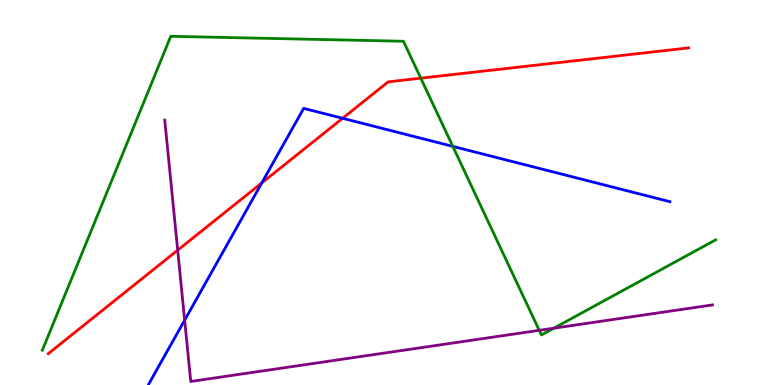[{'lines': ['blue', 'red'], 'intersections': [{'x': 3.38, 'y': 5.25}, {'x': 4.42, 'y': 6.93}]}, {'lines': ['green', 'red'], 'intersections': [{'x': 5.43, 'y': 7.97}]}, {'lines': ['purple', 'red'], 'intersections': [{'x': 2.29, 'y': 3.5}]}, {'lines': ['blue', 'green'], 'intersections': [{'x': 5.84, 'y': 6.2}]}, {'lines': ['blue', 'purple'], 'intersections': [{'x': 2.38, 'y': 1.68}]}, {'lines': ['green', 'purple'], 'intersections': [{'x': 6.96, 'y': 1.42}, {'x': 7.15, 'y': 1.48}]}]